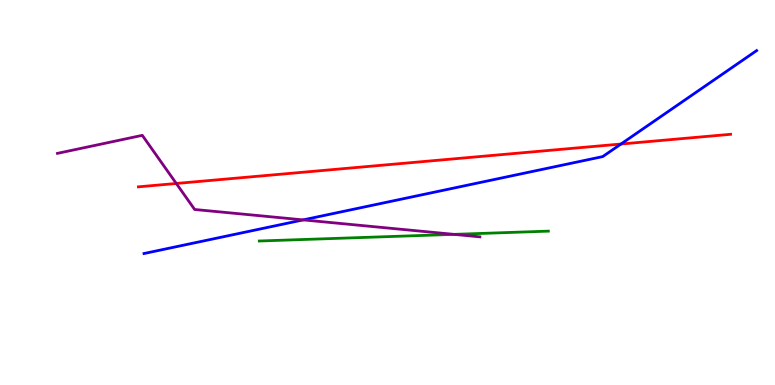[{'lines': ['blue', 'red'], 'intersections': [{'x': 8.01, 'y': 6.26}]}, {'lines': ['green', 'red'], 'intersections': []}, {'lines': ['purple', 'red'], 'intersections': [{'x': 2.27, 'y': 5.23}]}, {'lines': ['blue', 'green'], 'intersections': []}, {'lines': ['blue', 'purple'], 'intersections': [{'x': 3.91, 'y': 4.29}]}, {'lines': ['green', 'purple'], 'intersections': [{'x': 5.86, 'y': 3.91}]}]